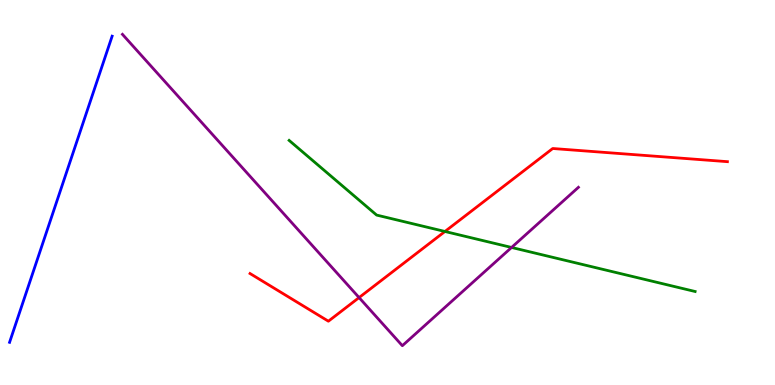[{'lines': ['blue', 'red'], 'intersections': []}, {'lines': ['green', 'red'], 'intersections': [{'x': 5.74, 'y': 3.99}]}, {'lines': ['purple', 'red'], 'intersections': [{'x': 4.63, 'y': 2.27}]}, {'lines': ['blue', 'green'], 'intersections': []}, {'lines': ['blue', 'purple'], 'intersections': []}, {'lines': ['green', 'purple'], 'intersections': [{'x': 6.6, 'y': 3.57}]}]